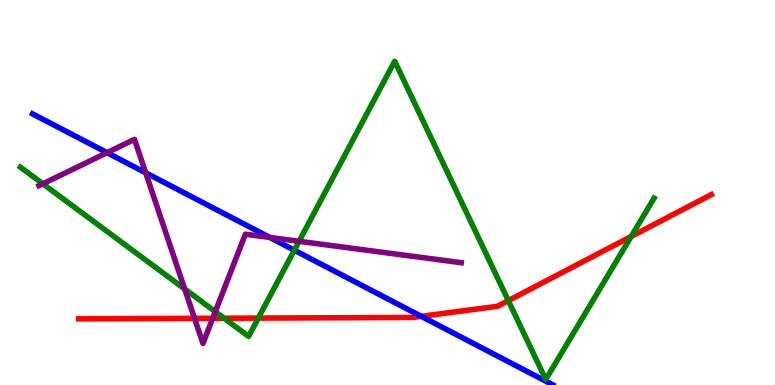[{'lines': ['blue', 'red'], 'intersections': [{'x': 5.44, 'y': 1.78}]}, {'lines': ['green', 'red'], 'intersections': [{'x': 2.89, 'y': 1.73}, {'x': 3.33, 'y': 1.74}, {'x': 6.56, 'y': 2.19}, {'x': 8.14, 'y': 3.86}]}, {'lines': ['purple', 'red'], 'intersections': [{'x': 2.51, 'y': 1.73}, {'x': 2.74, 'y': 1.73}]}, {'lines': ['blue', 'green'], 'intersections': [{'x': 3.8, 'y': 3.5}]}, {'lines': ['blue', 'purple'], 'intersections': [{'x': 1.38, 'y': 6.03}, {'x': 1.88, 'y': 5.51}, {'x': 3.48, 'y': 3.83}]}, {'lines': ['green', 'purple'], 'intersections': [{'x': 0.553, 'y': 5.23}, {'x': 2.38, 'y': 2.49}, {'x': 2.78, 'y': 1.9}, {'x': 3.86, 'y': 3.73}]}]